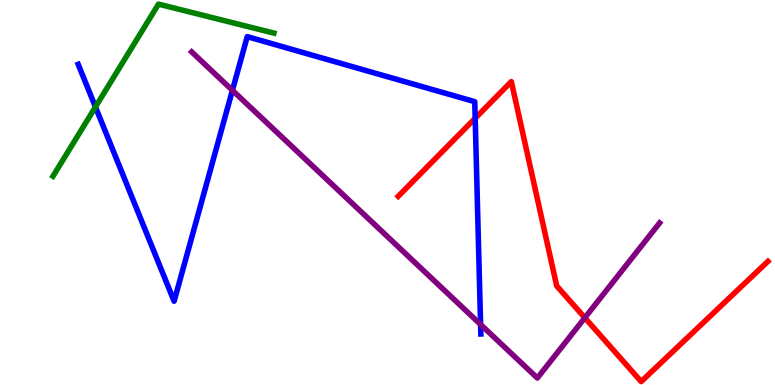[{'lines': ['blue', 'red'], 'intersections': [{'x': 6.13, 'y': 6.93}]}, {'lines': ['green', 'red'], 'intersections': []}, {'lines': ['purple', 'red'], 'intersections': [{'x': 7.55, 'y': 1.75}]}, {'lines': ['blue', 'green'], 'intersections': [{'x': 1.23, 'y': 7.22}]}, {'lines': ['blue', 'purple'], 'intersections': [{'x': 3.0, 'y': 7.65}, {'x': 6.2, 'y': 1.57}]}, {'lines': ['green', 'purple'], 'intersections': []}]